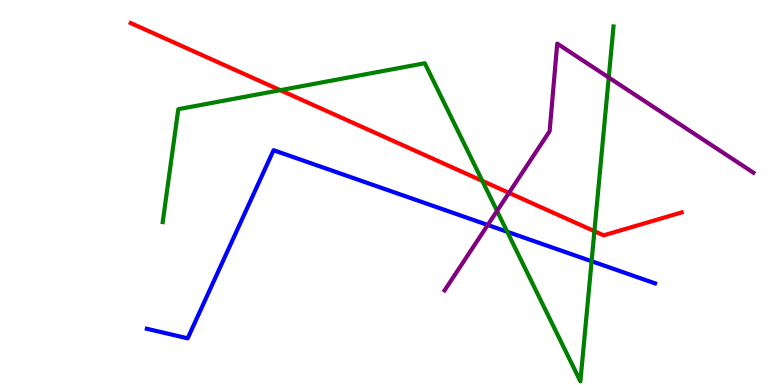[{'lines': ['blue', 'red'], 'intersections': []}, {'lines': ['green', 'red'], 'intersections': [{'x': 3.62, 'y': 7.66}, {'x': 6.22, 'y': 5.3}, {'x': 7.67, 'y': 3.99}]}, {'lines': ['purple', 'red'], 'intersections': [{'x': 6.57, 'y': 4.99}]}, {'lines': ['blue', 'green'], 'intersections': [{'x': 6.54, 'y': 3.98}, {'x': 7.63, 'y': 3.22}]}, {'lines': ['blue', 'purple'], 'intersections': [{'x': 6.29, 'y': 4.16}]}, {'lines': ['green', 'purple'], 'intersections': [{'x': 6.41, 'y': 4.52}, {'x': 7.85, 'y': 7.99}]}]